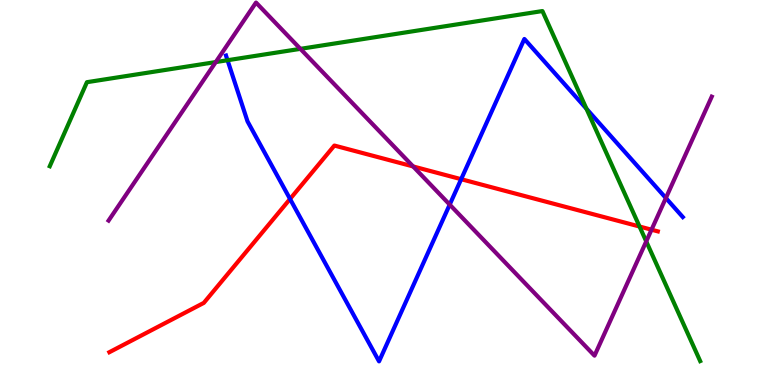[{'lines': ['blue', 'red'], 'intersections': [{'x': 3.74, 'y': 4.83}, {'x': 5.95, 'y': 5.35}]}, {'lines': ['green', 'red'], 'intersections': [{'x': 8.25, 'y': 4.12}]}, {'lines': ['purple', 'red'], 'intersections': [{'x': 5.33, 'y': 5.68}, {'x': 8.41, 'y': 4.03}]}, {'lines': ['blue', 'green'], 'intersections': [{'x': 2.94, 'y': 8.44}, {'x': 7.57, 'y': 7.17}]}, {'lines': ['blue', 'purple'], 'intersections': [{'x': 5.8, 'y': 4.69}, {'x': 8.59, 'y': 4.86}]}, {'lines': ['green', 'purple'], 'intersections': [{'x': 2.78, 'y': 8.39}, {'x': 3.88, 'y': 8.73}, {'x': 8.34, 'y': 3.73}]}]